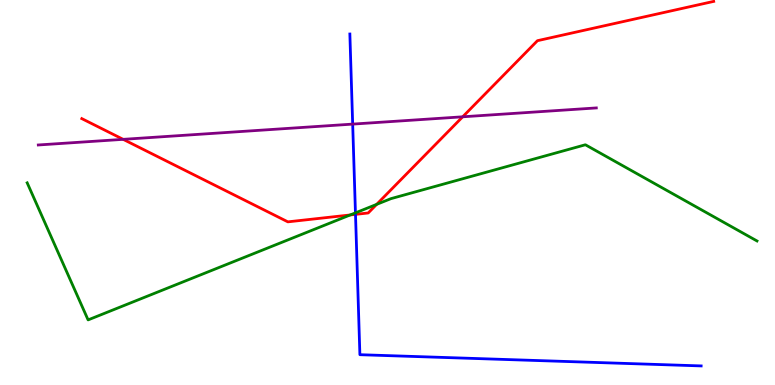[{'lines': ['blue', 'red'], 'intersections': [{'x': 4.59, 'y': 4.43}]}, {'lines': ['green', 'red'], 'intersections': [{'x': 4.52, 'y': 4.42}, {'x': 4.86, 'y': 4.69}]}, {'lines': ['purple', 'red'], 'intersections': [{'x': 1.59, 'y': 6.38}, {'x': 5.97, 'y': 6.97}]}, {'lines': ['blue', 'green'], 'intersections': [{'x': 4.59, 'y': 4.47}]}, {'lines': ['blue', 'purple'], 'intersections': [{'x': 4.55, 'y': 6.78}]}, {'lines': ['green', 'purple'], 'intersections': []}]